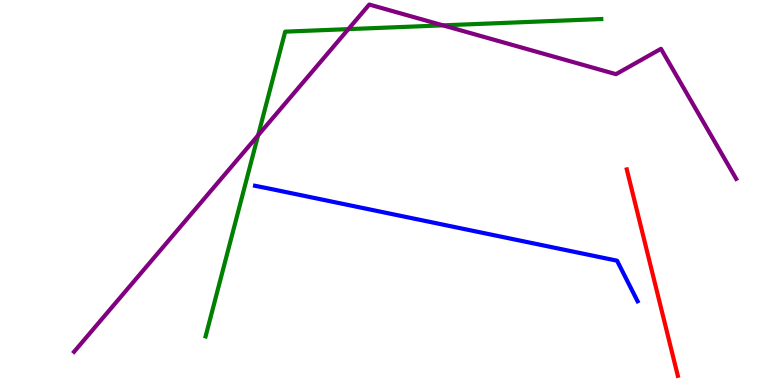[{'lines': ['blue', 'red'], 'intersections': []}, {'lines': ['green', 'red'], 'intersections': []}, {'lines': ['purple', 'red'], 'intersections': []}, {'lines': ['blue', 'green'], 'intersections': []}, {'lines': ['blue', 'purple'], 'intersections': []}, {'lines': ['green', 'purple'], 'intersections': [{'x': 3.33, 'y': 6.49}, {'x': 4.49, 'y': 9.24}, {'x': 5.72, 'y': 9.34}]}]